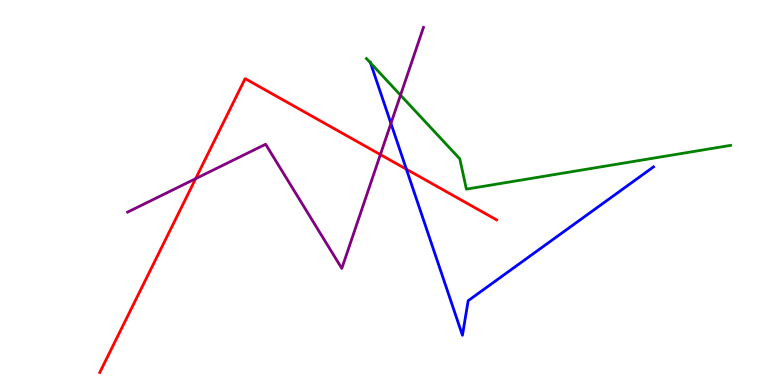[{'lines': ['blue', 'red'], 'intersections': [{'x': 5.24, 'y': 5.61}]}, {'lines': ['green', 'red'], 'intersections': []}, {'lines': ['purple', 'red'], 'intersections': [{'x': 2.52, 'y': 5.36}, {'x': 4.91, 'y': 5.98}]}, {'lines': ['blue', 'green'], 'intersections': [{'x': 4.78, 'y': 8.37}]}, {'lines': ['blue', 'purple'], 'intersections': [{'x': 5.04, 'y': 6.79}]}, {'lines': ['green', 'purple'], 'intersections': [{'x': 5.17, 'y': 7.53}]}]